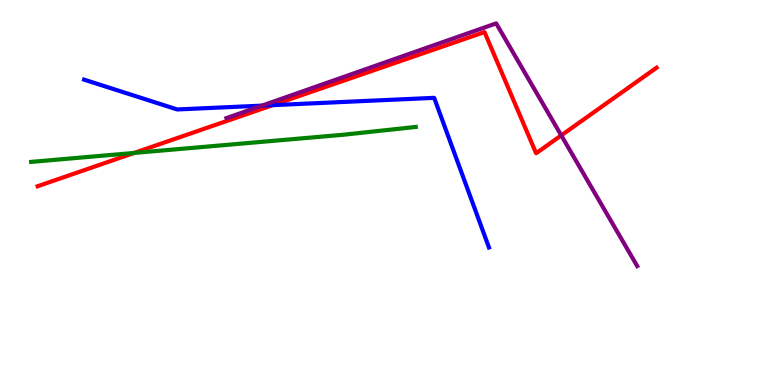[{'lines': ['blue', 'red'], 'intersections': [{'x': 3.52, 'y': 7.27}]}, {'lines': ['green', 'red'], 'intersections': [{'x': 1.73, 'y': 6.03}]}, {'lines': ['purple', 'red'], 'intersections': [{'x': 7.24, 'y': 6.48}]}, {'lines': ['blue', 'green'], 'intersections': []}, {'lines': ['blue', 'purple'], 'intersections': [{'x': 3.38, 'y': 7.26}]}, {'lines': ['green', 'purple'], 'intersections': []}]